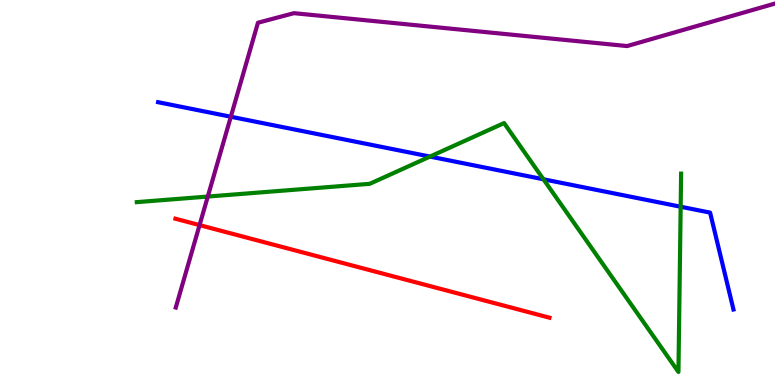[{'lines': ['blue', 'red'], 'intersections': []}, {'lines': ['green', 'red'], 'intersections': []}, {'lines': ['purple', 'red'], 'intersections': [{'x': 2.57, 'y': 4.15}]}, {'lines': ['blue', 'green'], 'intersections': [{'x': 5.55, 'y': 5.93}, {'x': 7.01, 'y': 5.34}, {'x': 8.78, 'y': 4.63}]}, {'lines': ['blue', 'purple'], 'intersections': [{'x': 2.98, 'y': 6.97}]}, {'lines': ['green', 'purple'], 'intersections': [{'x': 2.68, 'y': 4.89}]}]